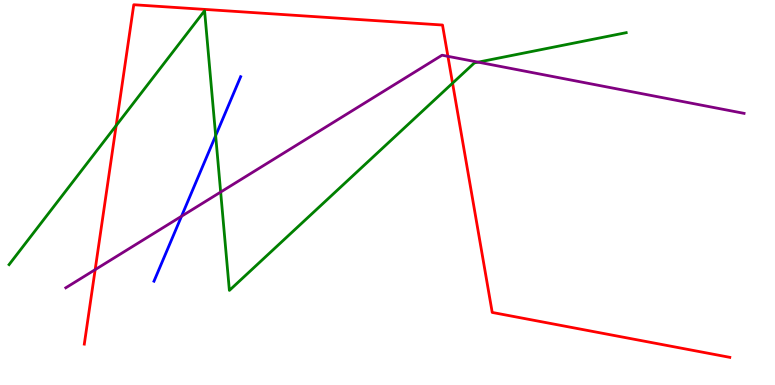[{'lines': ['blue', 'red'], 'intersections': []}, {'lines': ['green', 'red'], 'intersections': [{'x': 1.5, 'y': 6.74}, {'x': 5.84, 'y': 7.84}]}, {'lines': ['purple', 'red'], 'intersections': [{'x': 1.23, 'y': 3.0}, {'x': 5.78, 'y': 8.54}]}, {'lines': ['blue', 'green'], 'intersections': [{'x': 2.78, 'y': 6.48}]}, {'lines': ['blue', 'purple'], 'intersections': [{'x': 2.34, 'y': 4.38}]}, {'lines': ['green', 'purple'], 'intersections': [{'x': 2.85, 'y': 5.01}, {'x': 6.17, 'y': 8.39}]}]